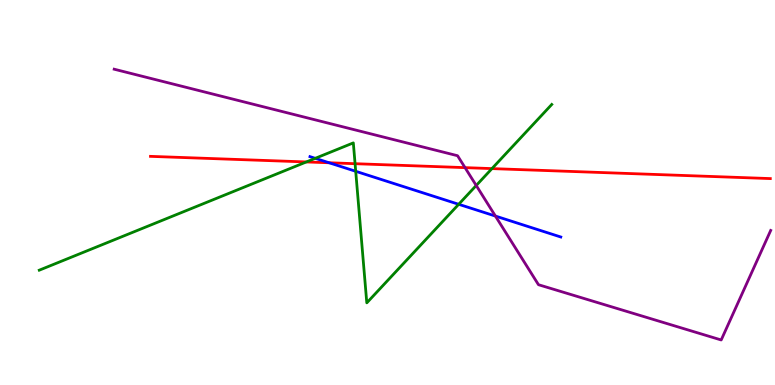[{'lines': ['blue', 'red'], 'intersections': [{'x': 4.25, 'y': 5.77}]}, {'lines': ['green', 'red'], 'intersections': [{'x': 3.95, 'y': 5.79}, {'x': 4.58, 'y': 5.75}, {'x': 6.35, 'y': 5.62}]}, {'lines': ['purple', 'red'], 'intersections': [{'x': 6.0, 'y': 5.65}]}, {'lines': ['blue', 'green'], 'intersections': [{'x': 4.07, 'y': 5.89}, {'x': 4.59, 'y': 5.55}, {'x': 5.92, 'y': 4.69}]}, {'lines': ['blue', 'purple'], 'intersections': [{'x': 6.39, 'y': 4.39}]}, {'lines': ['green', 'purple'], 'intersections': [{'x': 6.14, 'y': 5.18}]}]